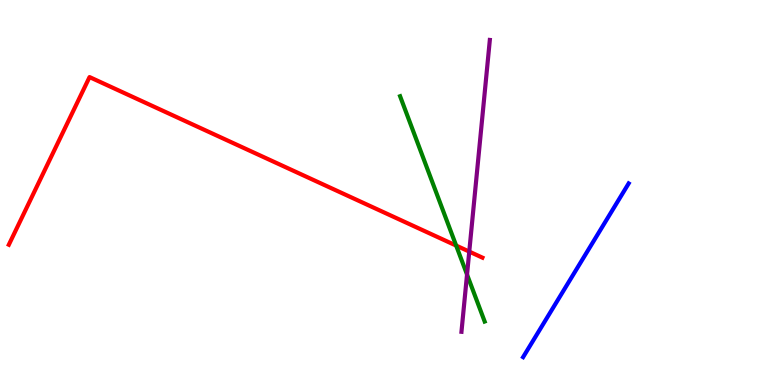[{'lines': ['blue', 'red'], 'intersections': []}, {'lines': ['green', 'red'], 'intersections': [{'x': 5.89, 'y': 3.62}]}, {'lines': ['purple', 'red'], 'intersections': [{'x': 6.05, 'y': 3.46}]}, {'lines': ['blue', 'green'], 'intersections': []}, {'lines': ['blue', 'purple'], 'intersections': []}, {'lines': ['green', 'purple'], 'intersections': [{'x': 6.03, 'y': 2.87}]}]